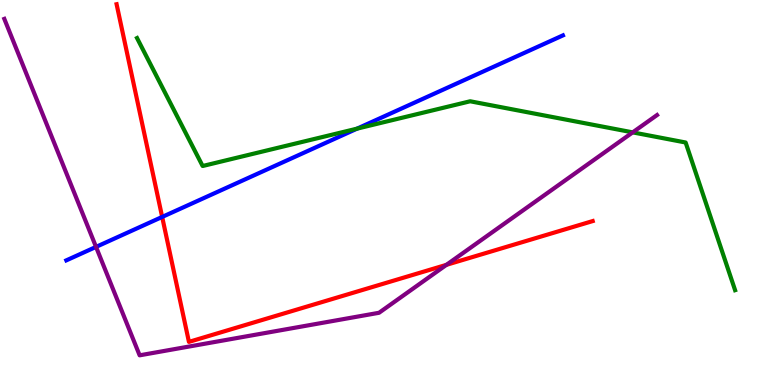[{'lines': ['blue', 'red'], 'intersections': [{'x': 2.09, 'y': 4.37}]}, {'lines': ['green', 'red'], 'intersections': []}, {'lines': ['purple', 'red'], 'intersections': [{'x': 5.76, 'y': 3.12}]}, {'lines': ['blue', 'green'], 'intersections': [{'x': 4.61, 'y': 6.66}]}, {'lines': ['blue', 'purple'], 'intersections': [{'x': 1.24, 'y': 3.59}]}, {'lines': ['green', 'purple'], 'intersections': [{'x': 8.16, 'y': 6.56}]}]